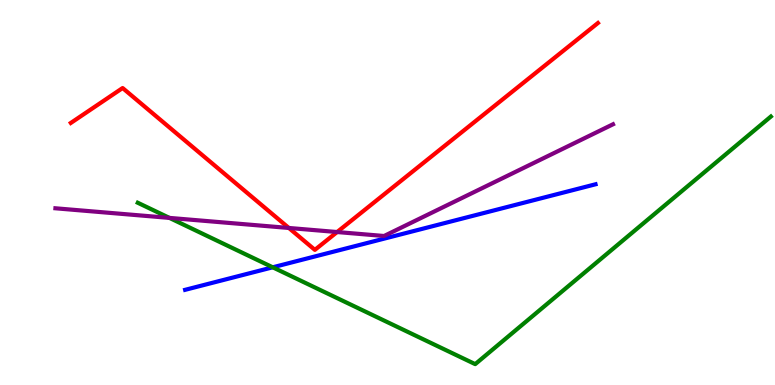[{'lines': ['blue', 'red'], 'intersections': []}, {'lines': ['green', 'red'], 'intersections': []}, {'lines': ['purple', 'red'], 'intersections': [{'x': 3.73, 'y': 4.08}, {'x': 4.35, 'y': 3.97}]}, {'lines': ['blue', 'green'], 'intersections': [{'x': 3.52, 'y': 3.06}]}, {'lines': ['blue', 'purple'], 'intersections': []}, {'lines': ['green', 'purple'], 'intersections': [{'x': 2.19, 'y': 4.34}]}]